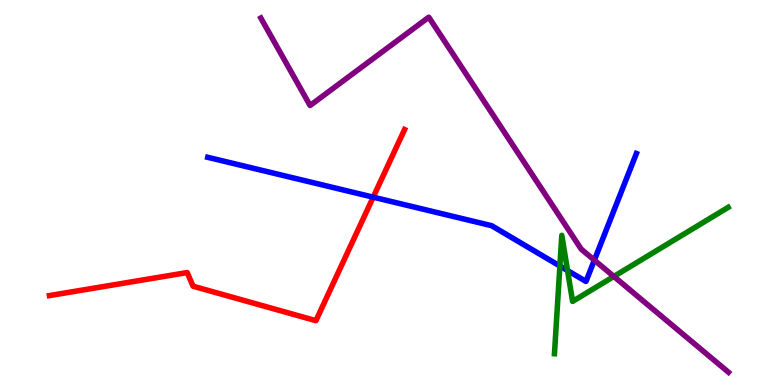[{'lines': ['blue', 'red'], 'intersections': [{'x': 4.82, 'y': 4.88}]}, {'lines': ['green', 'red'], 'intersections': []}, {'lines': ['purple', 'red'], 'intersections': []}, {'lines': ['blue', 'green'], 'intersections': [{'x': 7.22, 'y': 3.09}, {'x': 7.32, 'y': 2.97}]}, {'lines': ['blue', 'purple'], 'intersections': [{'x': 7.67, 'y': 3.24}]}, {'lines': ['green', 'purple'], 'intersections': [{'x': 7.92, 'y': 2.82}]}]